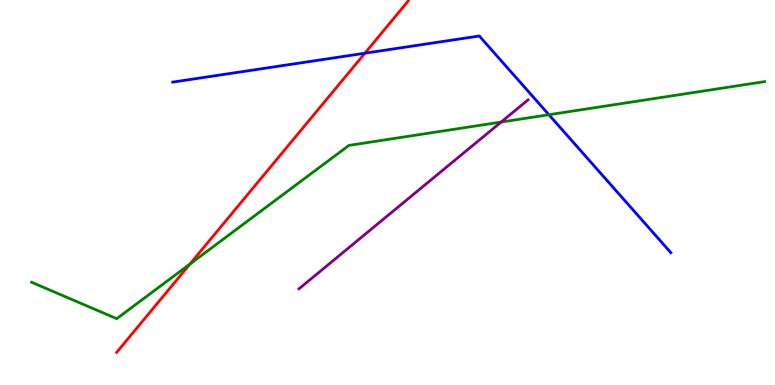[{'lines': ['blue', 'red'], 'intersections': [{'x': 4.71, 'y': 8.62}]}, {'lines': ['green', 'red'], 'intersections': [{'x': 2.45, 'y': 3.14}]}, {'lines': ['purple', 'red'], 'intersections': []}, {'lines': ['blue', 'green'], 'intersections': [{'x': 7.08, 'y': 7.02}]}, {'lines': ['blue', 'purple'], 'intersections': []}, {'lines': ['green', 'purple'], 'intersections': [{'x': 6.47, 'y': 6.83}]}]